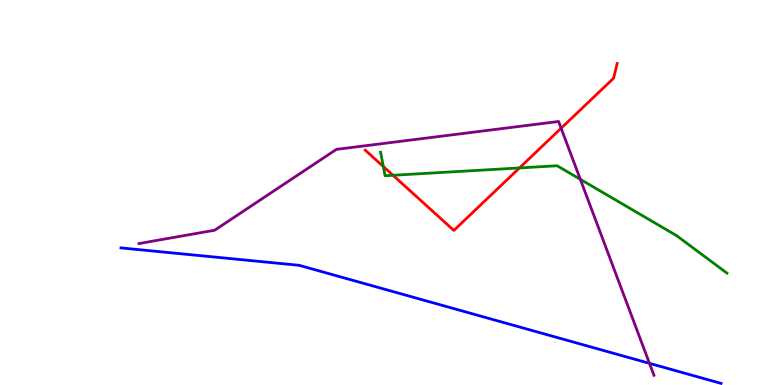[{'lines': ['blue', 'red'], 'intersections': []}, {'lines': ['green', 'red'], 'intersections': [{'x': 4.95, 'y': 5.67}, {'x': 5.07, 'y': 5.45}, {'x': 6.7, 'y': 5.64}]}, {'lines': ['purple', 'red'], 'intersections': [{'x': 7.24, 'y': 6.67}]}, {'lines': ['blue', 'green'], 'intersections': []}, {'lines': ['blue', 'purple'], 'intersections': [{'x': 8.38, 'y': 0.562}]}, {'lines': ['green', 'purple'], 'intersections': [{'x': 7.49, 'y': 5.34}]}]